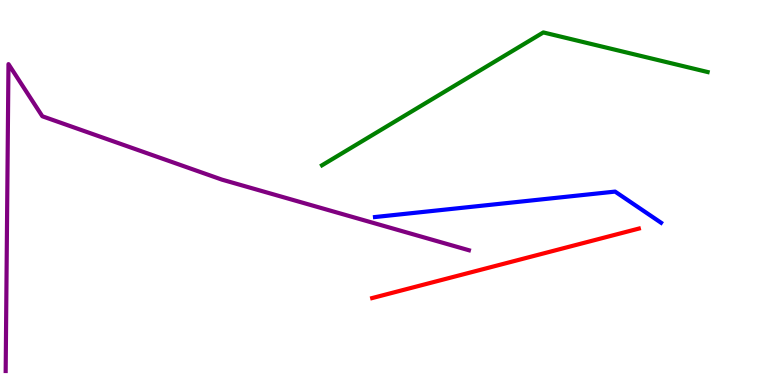[{'lines': ['blue', 'red'], 'intersections': []}, {'lines': ['green', 'red'], 'intersections': []}, {'lines': ['purple', 'red'], 'intersections': []}, {'lines': ['blue', 'green'], 'intersections': []}, {'lines': ['blue', 'purple'], 'intersections': []}, {'lines': ['green', 'purple'], 'intersections': []}]